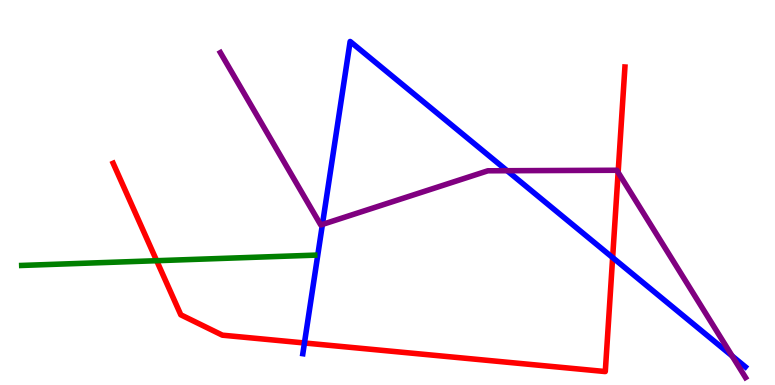[{'lines': ['blue', 'red'], 'intersections': [{'x': 3.93, 'y': 1.09}, {'x': 7.91, 'y': 3.31}]}, {'lines': ['green', 'red'], 'intersections': [{'x': 2.02, 'y': 3.23}]}, {'lines': ['purple', 'red'], 'intersections': [{'x': 7.98, 'y': 5.52}]}, {'lines': ['blue', 'green'], 'intersections': []}, {'lines': ['blue', 'purple'], 'intersections': [{'x': 4.16, 'y': 4.17}, {'x': 6.54, 'y': 5.57}, {'x': 9.45, 'y': 0.753}]}, {'lines': ['green', 'purple'], 'intersections': []}]